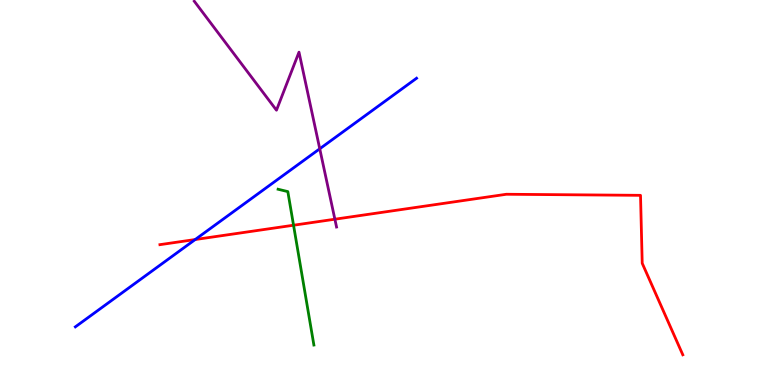[{'lines': ['blue', 'red'], 'intersections': [{'x': 2.52, 'y': 3.78}]}, {'lines': ['green', 'red'], 'intersections': [{'x': 3.79, 'y': 4.15}]}, {'lines': ['purple', 'red'], 'intersections': [{'x': 4.32, 'y': 4.31}]}, {'lines': ['blue', 'green'], 'intersections': []}, {'lines': ['blue', 'purple'], 'intersections': [{'x': 4.13, 'y': 6.14}]}, {'lines': ['green', 'purple'], 'intersections': []}]